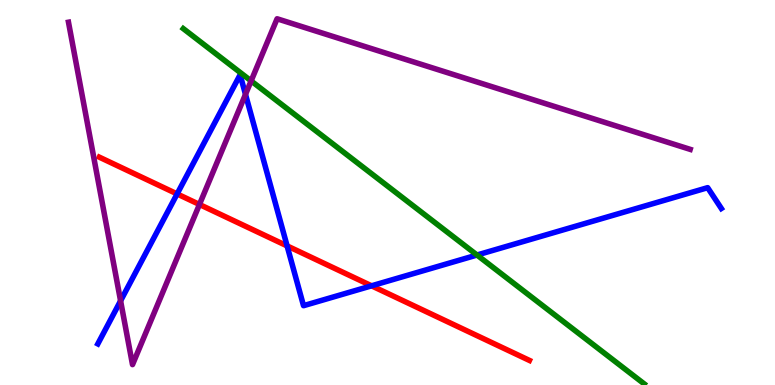[{'lines': ['blue', 'red'], 'intersections': [{'x': 2.29, 'y': 4.96}, {'x': 3.7, 'y': 3.61}, {'x': 4.79, 'y': 2.58}]}, {'lines': ['green', 'red'], 'intersections': []}, {'lines': ['purple', 'red'], 'intersections': [{'x': 2.57, 'y': 4.69}]}, {'lines': ['blue', 'green'], 'intersections': [{'x': 6.16, 'y': 3.38}]}, {'lines': ['blue', 'purple'], 'intersections': [{'x': 1.56, 'y': 2.19}, {'x': 3.17, 'y': 7.55}]}, {'lines': ['green', 'purple'], 'intersections': [{'x': 3.24, 'y': 7.9}]}]